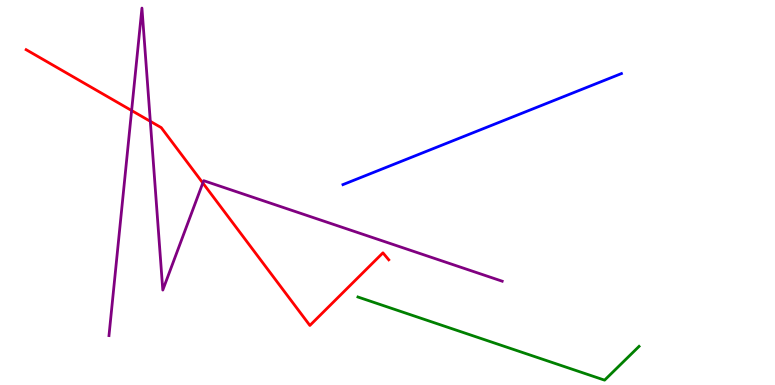[{'lines': ['blue', 'red'], 'intersections': []}, {'lines': ['green', 'red'], 'intersections': []}, {'lines': ['purple', 'red'], 'intersections': [{'x': 1.7, 'y': 7.13}, {'x': 1.94, 'y': 6.85}, {'x': 2.62, 'y': 5.25}]}, {'lines': ['blue', 'green'], 'intersections': []}, {'lines': ['blue', 'purple'], 'intersections': []}, {'lines': ['green', 'purple'], 'intersections': []}]